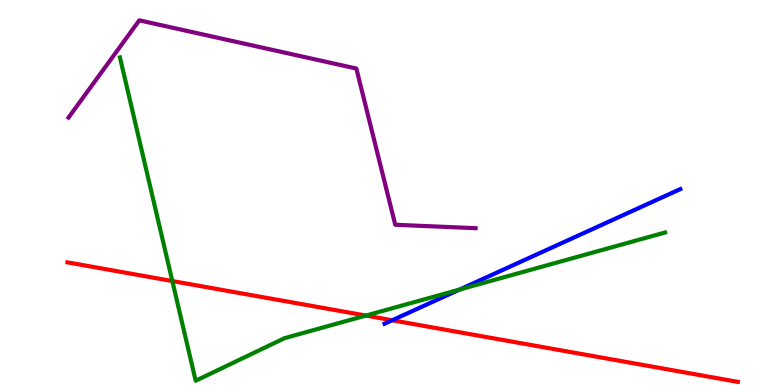[{'lines': ['blue', 'red'], 'intersections': [{'x': 5.06, 'y': 1.68}]}, {'lines': ['green', 'red'], 'intersections': [{'x': 2.22, 'y': 2.7}, {'x': 4.72, 'y': 1.8}]}, {'lines': ['purple', 'red'], 'intersections': []}, {'lines': ['blue', 'green'], 'intersections': [{'x': 5.93, 'y': 2.48}]}, {'lines': ['blue', 'purple'], 'intersections': []}, {'lines': ['green', 'purple'], 'intersections': []}]